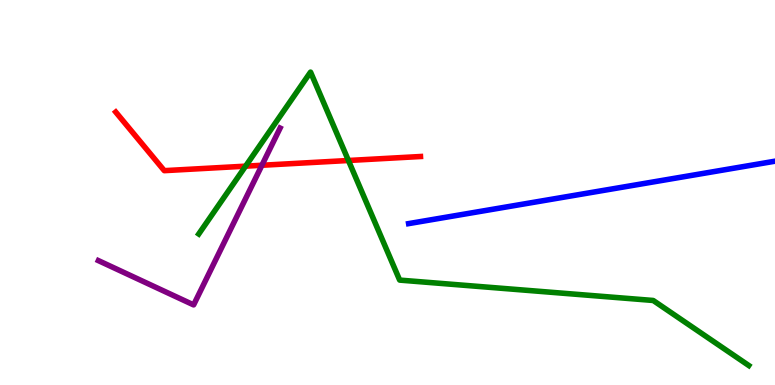[{'lines': ['blue', 'red'], 'intersections': []}, {'lines': ['green', 'red'], 'intersections': [{'x': 3.17, 'y': 5.68}, {'x': 4.5, 'y': 5.83}]}, {'lines': ['purple', 'red'], 'intersections': [{'x': 3.38, 'y': 5.71}]}, {'lines': ['blue', 'green'], 'intersections': []}, {'lines': ['blue', 'purple'], 'intersections': []}, {'lines': ['green', 'purple'], 'intersections': []}]